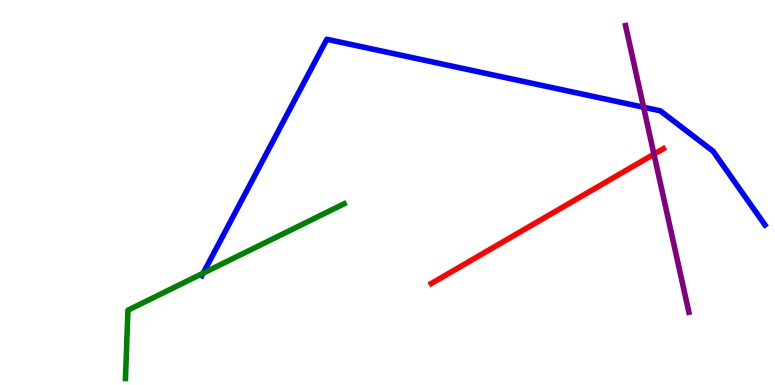[{'lines': ['blue', 'red'], 'intersections': []}, {'lines': ['green', 'red'], 'intersections': []}, {'lines': ['purple', 'red'], 'intersections': [{'x': 8.44, 'y': 6.0}]}, {'lines': ['blue', 'green'], 'intersections': [{'x': 2.62, 'y': 2.9}]}, {'lines': ['blue', 'purple'], 'intersections': [{'x': 8.3, 'y': 7.21}]}, {'lines': ['green', 'purple'], 'intersections': []}]